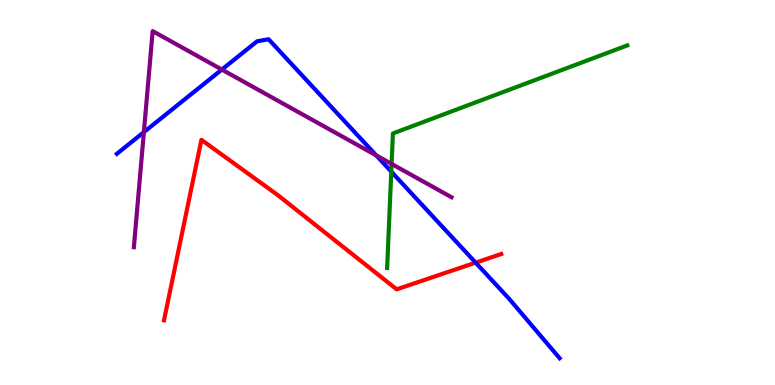[{'lines': ['blue', 'red'], 'intersections': [{'x': 6.14, 'y': 3.18}]}, {'lines': ['green', 'red'], 'intersections': []}, {'lines': ['purple', 'red'], 'intersections': []}, {'lines': ['blue', 'green'], 'intersections': [{'x': 5.05, 'y': 5.54}]}, {'lines': ['blue', 'purple'], 'intersections': [{'x': 1.86, 'y': 6.57}, {'x': 2.86, 'y': 8.19}, {'x': 4.85, 'y': 5.96}]}, {'lines': ['green', 'purple'], 'intersections': [{'x': 5.05, 'y': 5.74}]}]